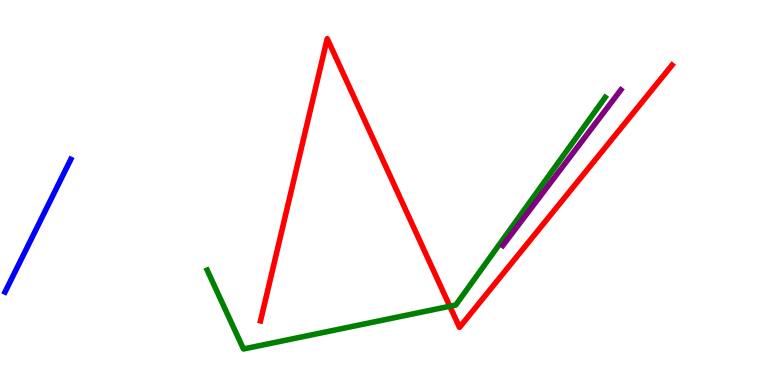[{'lines': ['blue', 'red'], 'intersections': []}, {'lines': ['green', 'red'], 'intersections': [{'x': 5.8, 'y': 2.05}]}, {'lines': ['purple', 'red'], 'intersections': []}, {'lines': ['blue', 'green'], 'intersections': []}, {'lines': ['blue', 'purple'], 'intersections': []}, {'lines': ['green', 'purple'], 'intersections': []}]